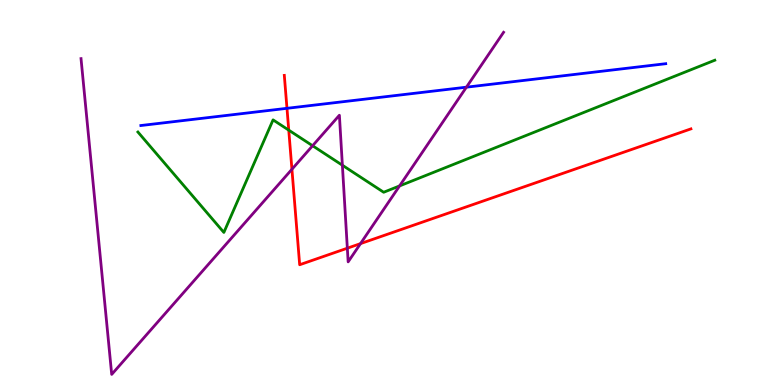[{'lines': ['blue', 'red'], 'intersections': [{'x': 3.7, 'y': 7.19}]}, {'lines': ['green', 'red'], 'intersections': [{'x': 3.73, 'y': 6.62}]}, {'lines': ['purple', 'red'], 'intersections': [{'x': 3.77, 'y': 5.6}, {'x': 4.48, 'y': 3.55}, {'x': 4.65, 'y': 3.67}]}, {'lines': ['blue', 'green'], 'intersections': []}, {'lines': ['blue', 'purple'], 'intersections': [{'x': 6.02, 'y': 7.74}]}, {'lines': ['green', 'purple'], 'intersections': [{'x': 4.03, 'y': 6.21}, {'x': 4.42, 'y': 5.71}, {'x': 5.16, 'y': 5.17}]}]